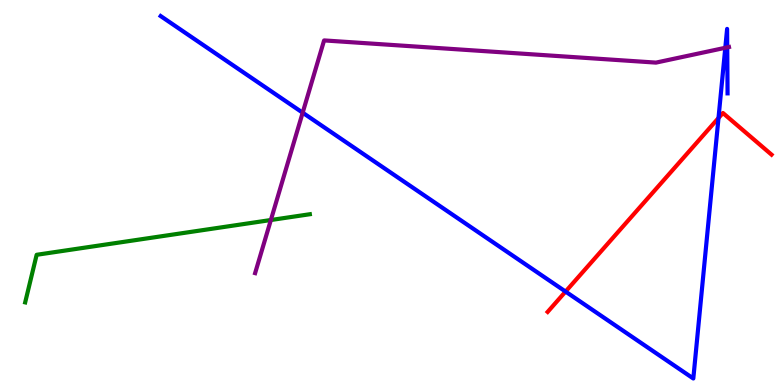[{'lines': ['blue', 'red'], 'intersections': [{'x': 7.3, 'y': 2.43}, {'x': 9.27, 'y': 6.93}]}, {'lines': ['green', 'red'], 'intersections': []}, {'lines': ['purple', 'red'], 'intersections': []}, {'lines': ['blue', 'green'], 'intersections': []}, {'lines': ['blue', 'purple'], 'intersections': [{'x': 3.91, 'y': 7.07}, {'x': 9.36, 'y': 8.76}, {'x': 9.38, 'y': 8.77}]}, {'lines': ['green', 'purple'], 'intersections': [{'x': 3.5, 'y': 4.29}]}]